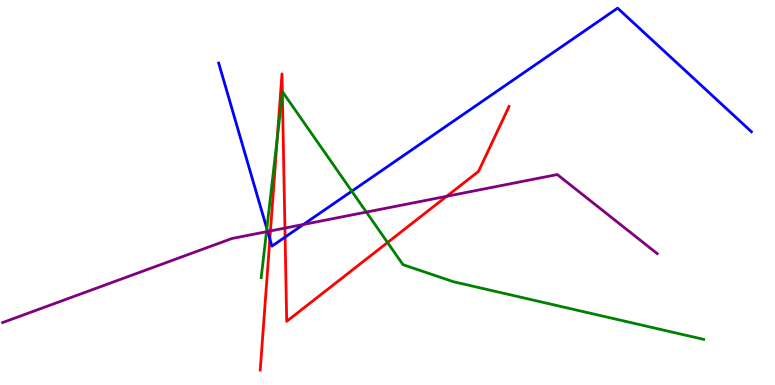[{'lines': ['blue', 'red'], 'intersections': [{'x': 3.48, 'y': 3.79}, {'x': 3.68, 'y': 3.84}]}, {'lines': ['green', 'red'], 'intersections': [{'x': 3.58, 'y': 6.43}, {'x': 3.64, 'y': 7.57}, {'x': 5.0, 'y': 3.7}]}, {'lines': ['purple', 'red'], 'intersections': [{'x': 3.49, 'y': 4.0}, {'x': 3.68, 'y': 4.08}, {'x': 5.76, 'y': 4.9}]}, {'lines': ['blue', 'green'], 'intersections': [{'x': 3.44, 'y': 4.06}, {'x': 4.54, 'y': 5.03}]}, {'lines': ['blue', 'purple'], 'intersections': [{'x': 3.45, 'y': 3.99}, {'x': 3.92, 'y': 4.17}]}, {'lines': ['green', 'purple'], 'intersections': [{'x': 3.44, 'y': 3.98}, {'x': 4.73, 'y': 4.49}]}]